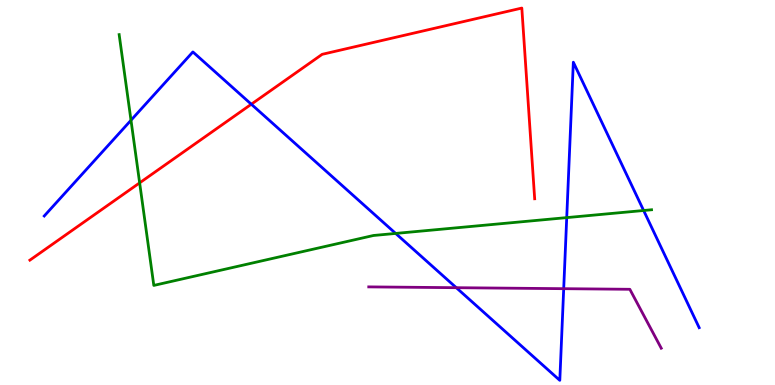[{'lines': ['blue', 'red'], 'intersections': [{'x': 3.24, 'y': 7.29}]}, {'lines': ['green', 'red'], 'intersections': [{'x': 1.8, 'y': 5.25}]}, {'lines': ['purple', 'red'], 'intersections': []}, {'lines': ['blue', 'green'], 'intersections': [{'x': 1.69, 'y': 6.88}, {'x': 5.11, 'y': 3.94}, {'x': 7.31, 'y': 4.35}, {'x': 8.3, 'y': 4.53}]}, {'lines': ['blue', 'purple'], 'intersections': [{'x': 5.89, 'y': 2.53}, {'x': 7.27, 'y': 2.5}]}, {'lines': ['green', 'purple'], 'intersections': []}]